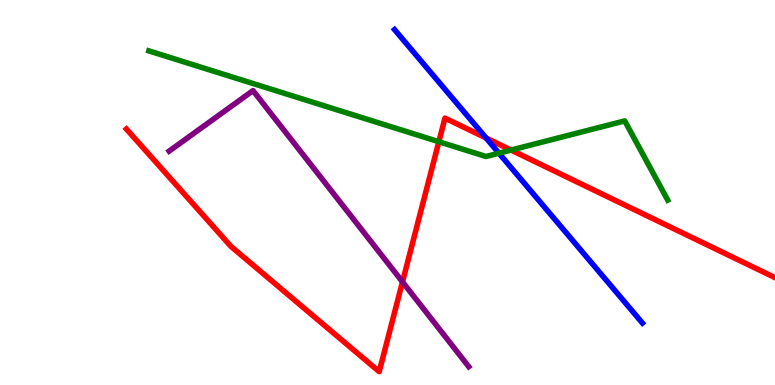[{'lines': ['blue', 'red'], 'intersections': [{'x': 6.27, 'y': 6.42}]}, {'lines': ['green', 'red'], 'intersections': [{'x': 5.66, 'y': 6.32}, {'x': 6.59, 'y': 6.1}]}, {'lines': ['purple', 'red'], 'intersections': [{'x': 5.19, 'y': 2.68}]}, {'lines': ['blue', 'green'], 'intersections': [{'x': 6.44, 'y': 6.02}]}, {'lines': ['blue', 'purple'], 'intersections': []}, {'lines': ['green', 'purple'], 'intersections': []}]